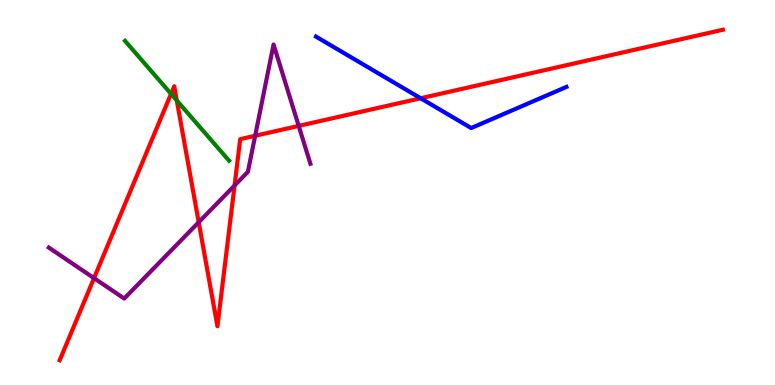[{'lines': ['blue', 'red'], 'intersections': [{'x': 5.43, 'y': 7.45}]}, {'lines': ['green', 'red'], 'intersections': [{'x': 2.21, 'y': 7.56}, {'x': 2.28, 'y': 7.39}]}, {'lines': ['purple', 'red'], 'intersections': [{'x': 1.21, 'y': 2.78}, {'x': 2.56, 'y': 4.23}, {'x': 3.03, 'y': 5.18}, {'x': 3.29, 'y': 6.47}, {'x': 3.85, 'y': 6.73}]}, {'lines': ['blue', 'green'], 'intersections': []}, {'lines': ['blue', 'purple'], 'intersections': []}, {'lines': ['green', 'purple'], 'intersections': []}]